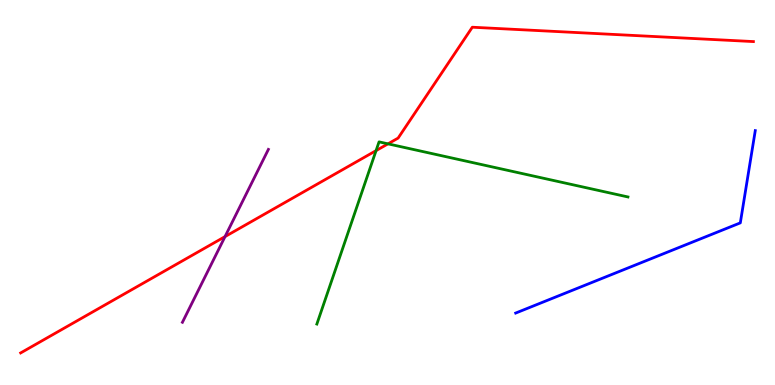[{'lines': ['blue', 'red'], 'intersections': []}, {'lines': ['green', 'red'], 'intersections': [{'x': 4.85, 'y': 6.09}, {'x': 5.01, 'y': 6.26}]}, {'lines': ['purple', 'red'], 'intersections': [{'x': 2.9, 'y': 3.85}]}, {'lines': ['blue', 'green'], 'intersections': []}, {'lines': ['blue', 'purple'], 'intersections': []}, {'lines': ['green', 'purple'], 'intersections': []}]